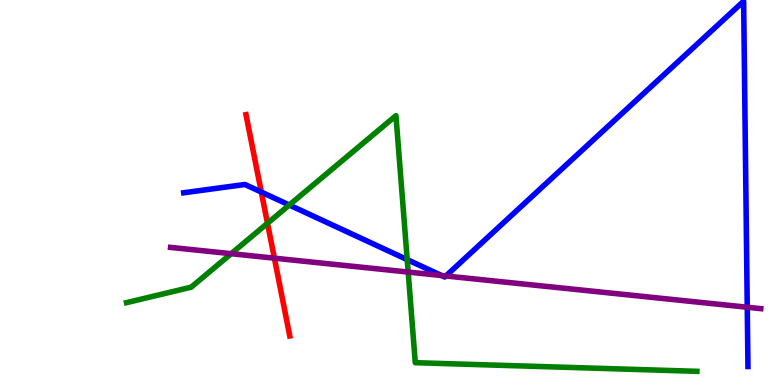[{'lines': ['blue', 'red'], 'intersections': [{'x': 3.37, 'y': 5.01}]}, {'lines': ['green', 'red'], 'intersections': [{'x': 3.45, 'y': 4.2}]}, {'lines': ['purple', 'red'], 'intersections': [{'x': 3.54, 'y': 3.29}]}, {'lines': ['blue', 'green'], 'intersections': [{'x': 3.73, 'y': 4.67}, {'x': 5.25, 'y': 3.26}]}, {'lines': ['blue', 'purple'], 'intersections': [{'x': 5.7, 'y': 2.84}, {'x': 5.75, 'y': 2.83}, {'x': 9.64, 'y': 2.02}]}, {'lines': ['green', 'purple'], 'intersections': [{'x': 2.98, 'y': 3.41}, {'x': 5.27, 'y': 2.93}]}]